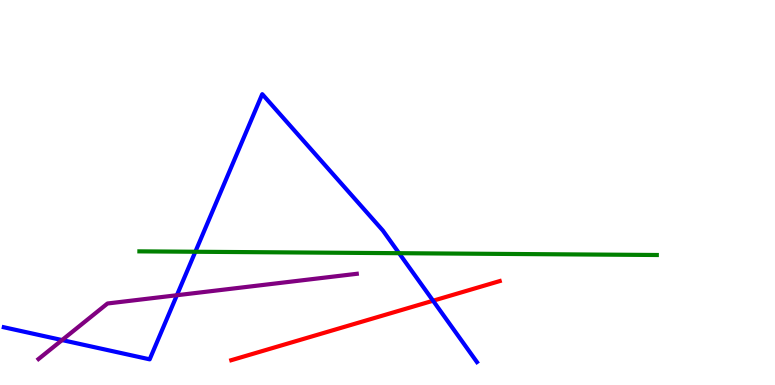[{'lines': ['blue', 'red'], 'intersections': [{'x': 5.59, 'y': 2.19}]}, {'lines': ['green', 'red'], 'intersections': []}, {'lines': ['purple', 'red'], 'intersections': []}, {'lines': ['blue', 'green'], 'intersections': [{'x': 2.52, 'y': 3.46}, {'x': 5.15, 'y': 3.42}]}, {'lines': ['blue', 'purple'], 'intersections': [{'x': 0.801, 'y': 1.17}, {'x': 2.28, 'y': 2.33}]}, {'lines': ['green', 'purple'], 'intersections': []}]